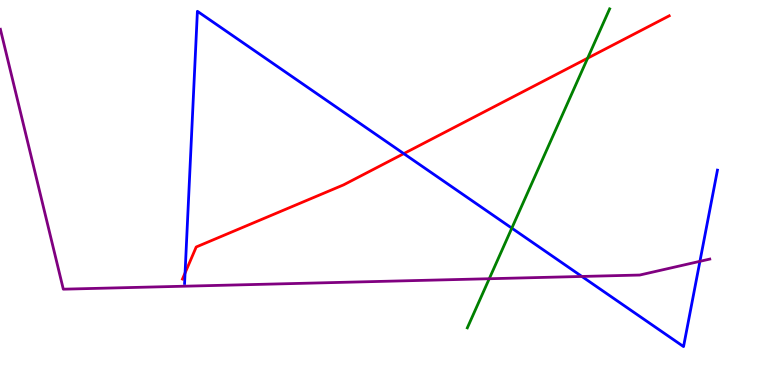[{'lines': ['blue', 'red'], 'intersections': [{'x': 2.39, 'y': 2.91}, {'x': 5.21, 'y': 6.01}]}, {'lines': ['green', 'red'], 'intersections': [{'x': 7.58, 'y': 8.49}]}, {'lines': ['purple', 'red'], 'intersections': []}, {'lines': ['blue', 'green'], 'intersections': [{'x': 6.6, 'y': 4.07}]}, {'lines': ['blue', 'purple'], 'intersections': [{'x': 7.51, 'y': 2.82}, {'x': 9.03, 'y': 3.21}]}, {'lines': ['green', 'purple'], 'intersections': [{'x': 6.31, 'y': 2.76}]}]